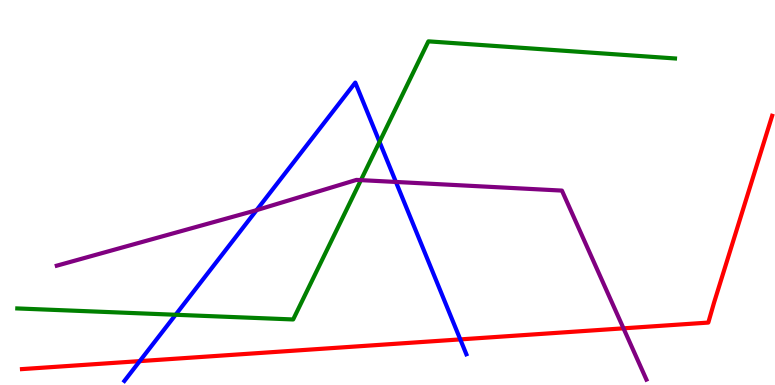[{'lines': ['blue', 'red'], 'intersections': [{'x': 1.8, 'y': 0.62}, {'x': 5.94, 'y': 1.18}]}, {'lines': ['green', 'red'], 'intersections': []}, {'lines': ['purple', 'red'], 'intersections': [{'x': 8.05, 'y': 1.47}]}, {'lines': ['blue', 'green'], 'intersections': [{'x': 2.27, 'y': 1.82}, {'x': 4.9, 'y': 6.32}]}, {'lines': ['blue', 'purple'], 'intersections': [{'x': 3.31, 'y': 4.54}, {'x': 5.11, 'y': 5.27}]}, {'lines': ['green', 'purple'], 'intersections': [{'x': 4.66, 'y': 5.32}]}]